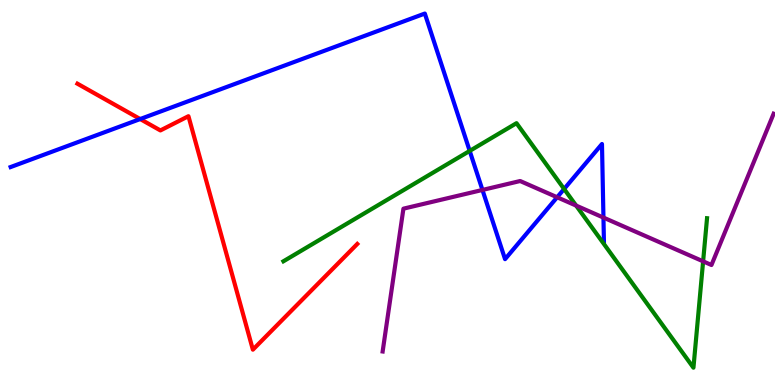[{'lines': ['blue', 'red'], 'intersections': [{'x': 1.81, 'y': 6.91}]}, {'lines': ['green', 'red'], 'intersections': []}, {'lines': ['purple', 'red'], 'intersections': []}, {'lines': ['blue', 'green'], 'intersections': [{'x': 6.06, 'y': 6.08}, {'x': 7.28, 'y': 5.09}]}, {'lines': ['blue', 'purple'], 'intersections': [{'x': 6.23, 'y': 5.07}, {'x': 7.19, 'y': 4.88}, {'x': 7.79, 'y': 4.35}]}, {'lines': ['green', 'purple'], 'intersections': [{'x': 7.43, 'y': 4.66}, {'x': 9.07, 'y': 3.21}]}]